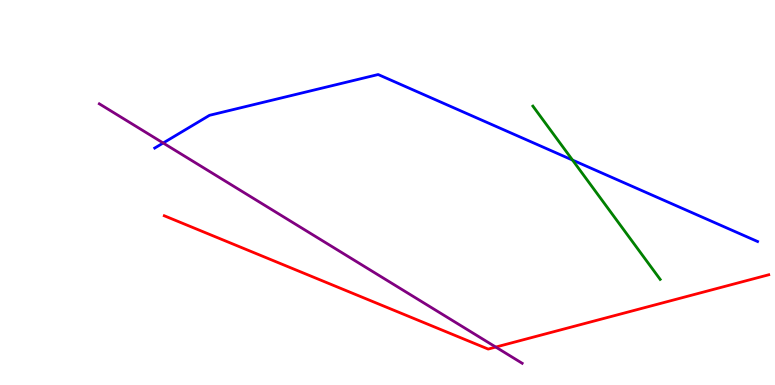[{'lines': ['blue', 'red'], 'intersections': []}, {'lines': ['green', 'red'], 'intersections': []}, {'lines': ['purple', 'red'], 'intersections': [{'x': 6.4, 'y': 0.985}]}, {'lines': ['blue', 'green'], 'intersections': [{'x': 7.39, 'y': 5.84}]}, {'lines': ['blue', 'purple'], 'intersections': [{'x': 2.11, 'y': 6.29}]}, {'lines': ['green', 'purple'], 'intersections': []}]